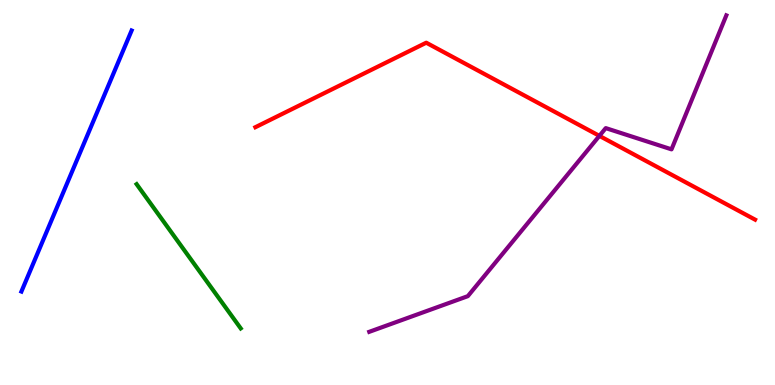[{'lines': ['blue', 'red'], 'intersections': []}, {'lines': ['green', 'red'], 'intersections': []}, {'lines': ['purple', 'red'], 'intersections': [{'x': 7.73, 'y': 6.47}]}, {'lines': ['blue', 'green'], 'intersections': []}, {'lines': ['blue', 'purple'], 'intersections': []}, {'lines': ['green', 'purple'], 'intersections': []}]